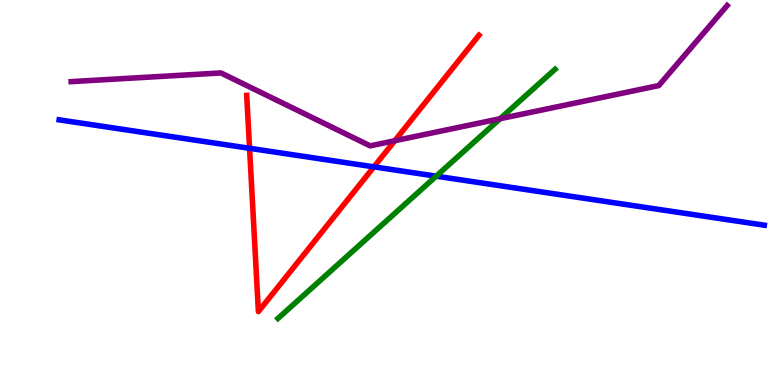[{'lines': ['blue', 'red'], 'intersections': [{'x': 3.22, 'y': 6.15}, {'x': 4.82, 'y': 5.67}]}, {'lines': ['green', 'red'], 'intersections': []}, {'lines': ['purple', 'red'], 'intersections': [{'x': 5.09, 'y': 6.34}]}, {'lines': ['blue', 'green'], 'intersections': [{'x': 5.63, 'y': 5.42}]}, {'lines': ['blue', 'purple'], 'intersections': []}, {'lines': ['green', 'purple'], 'intersections': [{'x': 6.45, 'y': 6.92}]}]